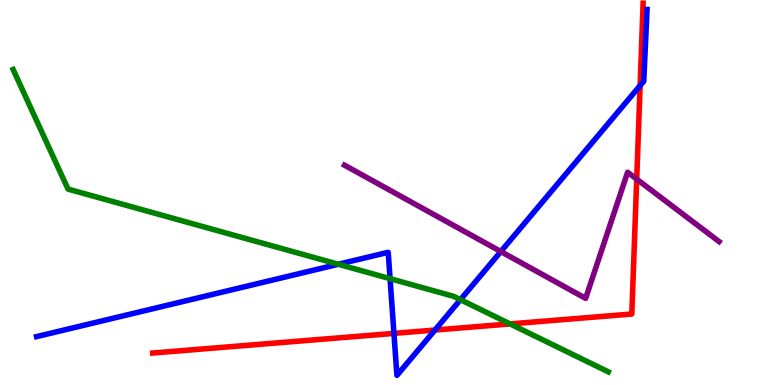[{'lines': ['blue', 'red'], 'intersections': [{'x': 5.08, 'y': 1.34}, {'x': 5.61, 'y': 1.43}, {'x': 8.26, 'y': 7.78}]}, {'lines': ['green', 'red'], 'intersections': [{'x': 6.58, 'y': 1.59}]}, {'lines': ['purple', 'red'], 'intersections': [{'x': 8.22, 'y': 5.35}]}, {'lines': ['blue', 'green'], 'intersections': [{'x': 4.37, 'y': 3.14}, {'x': 5.03, 'y': 2.76}, {'x': 5.94, 'y': 2.22}]}, {'lines': ['blue', 'purple'], 'intersections': [{'x': 6.46, 'y': 3.47}]}, {'lines': ['green', 'purple'], 'intersections': []}]